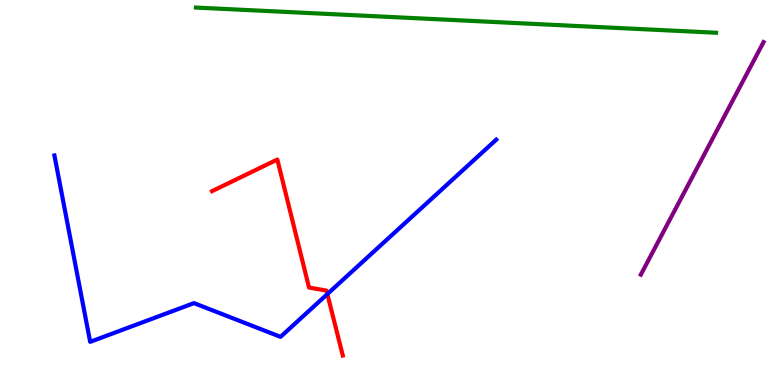[{'lines': ['blue', 'red'], 'intersections': [{'x': 4.22, 'y': 2.36}]}, {'lines': ['green', 'red'], 'intersections': []}, {'lines': ['purple', 'red'], 'intersections': []}, {'lines': ['blue', 'green'], 'intersections': []}, {'lines': ['blue', 'purple'], 'intersections': []}, {'lines': ['green', 'purple'], 'intersections': []}]